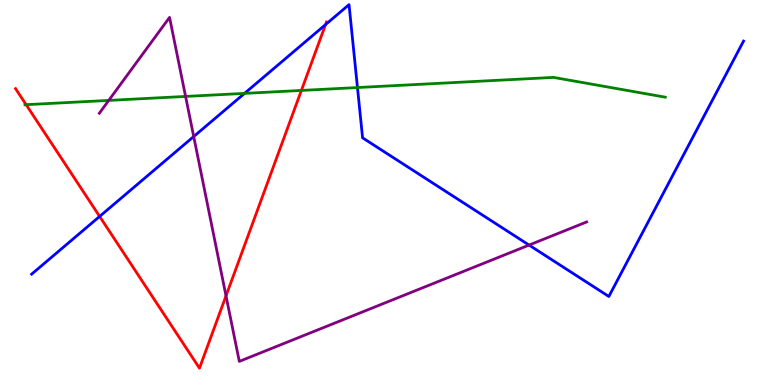[{'lines': ['blue', 'red'], 'intersections': [{'x': 1.29, 'y': 4.38}, {'x': 4.2, 'y': 9.36}]}, {'lines': ['green', 'red'], 'intersections': [{'x': 0.337, 'y': 7.28}, {'x': 3.89, 'y': 7.65}]}, {'lines': ['purple', 'red'], 'intersections': [{'x': 2.92, 'y': 2.32}]}, {'lines': ['blue', 'green'], 'intersections': [{'x': 3.16, 'y': 7.57}, {'x': 4.61, 'y': 7.73}]}, {'lines': ['blue', 'purple'], 'intersections': [{'x': 2.5, 'y': 6.45}, {'x': 6.83, 'y': 3.63}]}, {'lines': ['green', 'purple'], 'intersections': [{'x': 1.4, 'y': 7.39}, {'x': 2.39, 'y': 7.5}]}]